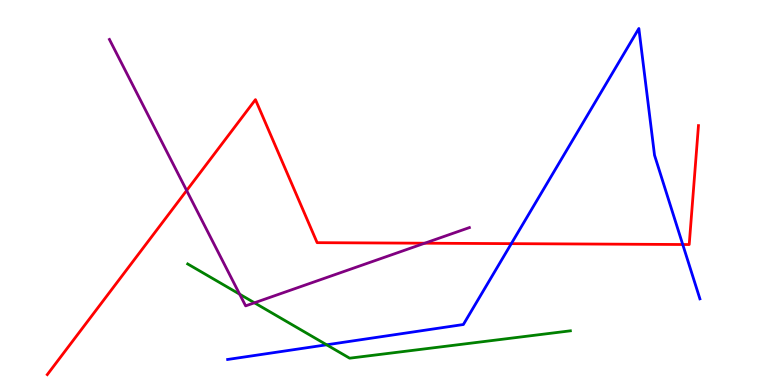[{'lines': ['blue', 'red'], 'intersections': [{'x': 6.6, 'y': 3.67}, {'x': 8.81, 'y': 3.65}]}, {'lines': ['green', 'red'], 'intersections': []}, {'lines': ['purple', 'red'], 'intersections': [{'x': 2.41, 'y': 5.05}, {'x': 5.48, 'y': 3.68}]}, {'lines': ['blue', 'green'], 'intersections': [{'x': 4.21, 'y': 1.04}]}, {'lines': ['blue', 'purple'], 'intersections': []}, {'lines': ['green', 'purple'], 'intersections': [{'x': 3.09, 'y': 2.36}, {'x': 3.28, 'y': 2.14}]}]